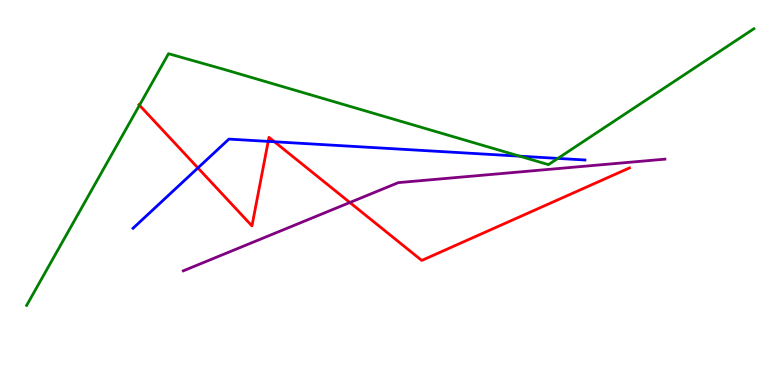[{'lines': ['blue', 'red'], 'intersections': [{'x': 2.55, 'y': 5.64}, {'x': 3.46, 'y': 6.33}, {'x': 3.54, 'y': 6.32}]}, {'lines': ['green', 'red'], 'intersections': [{'x': 1.8, 'y': 7.27}]}, {'lines': ['purple', 'red'], 'intersections': [{'x': 4.51, 'y': 4.74}]}, {'lines': ['blue', 'green'], 'intersections': [{'x': 6.7, 'y': 5.94}, {'x': 7.2, 'y': 5.89}]}, {'lines': ['blue', 'purple'], 'intersections': []}, {'lines': ['green', 'purple'], 'intersections': []}]